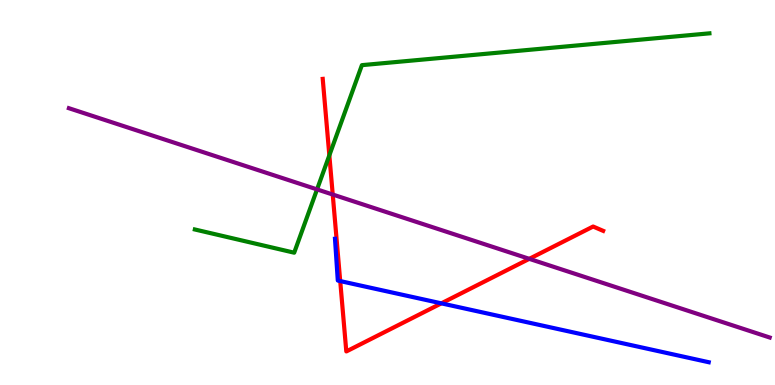[{'lines': ['blue', 'red'], 'intersections': [{'x': 4.39, 'y': 2.7}, {'x': 5.69, 'y': 2.12}]}, {'lines': ['green', 'red'], 'intersections': [{'x': 4.25, 'y': 5.97}]}, {'lines': ['purple', 'red'], 'intersections': [{'x': 4.29, 'y': 4.95}, {'x': 6.83, 'y': 3.28}]}, {'lines': ['blue', 'green'], 'intersections': []}, {'lines': ['blue', 'purple'], 'intersections': []}, {'lines': ['green', 'purple'], 'intersections': [{'x': 4.09, 'y': 5.08}]}]